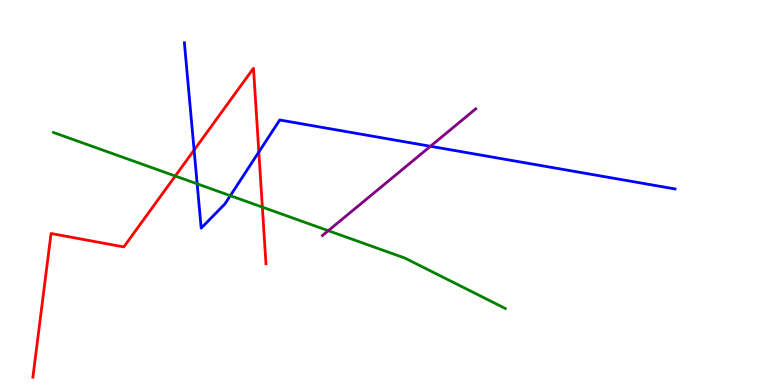[{'lines': ['blue', 'red'], 'intersections': [{'x': 2.5, 'y': 6.1}, {'x': 3.34, 'y': 6.05}]}, {'lines': ['green', 'red'], 'intersections': [{'x': 2.26, 'y': 5.43}, {'x': 3.39, 'y': 4.62}]}, {'lines': ['purple', 'red'], 'intersections': []}, {'lines': ['blue', 'green'], 'intersections': [{'x': 2.54, 'y': 5.23}, {'x': 2.97, 'y': 4.92}]}, {'lines': ['blue', 'purple'], 'intersections': [{'x': 5.55, 'y': 6.2}]}, {'lines': ['green', 'purple'], 'intersections': [{'x': 4.24, 'y': 4.01}]}]